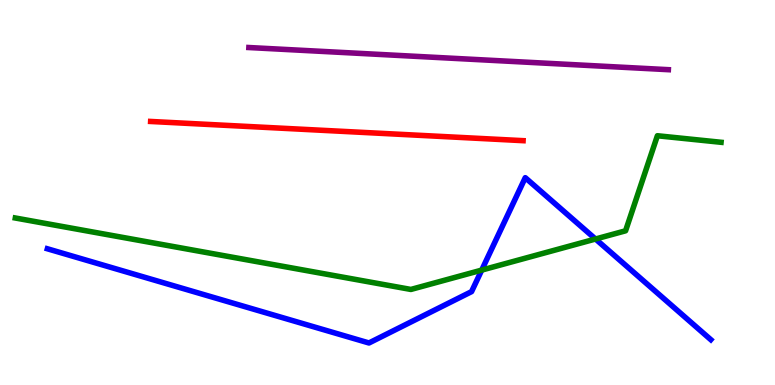[{'lines': ['blue', 'red'], 'intersections': []}, {'lines': ['green', 'red'], 'intersections': []}, {'lines': ['purple', 'red'], 'intersections': []}, {'lines': ['blue', 'green'], 'intersections': [{'x': 6.22, 'y': 2.98}, {'x': 7.68, 'y': 3.79}]}, {'lines': ['blue', 'purple'], 'intersections': []}, {'lines': ['green', 'purple'], 'intersections': []}]